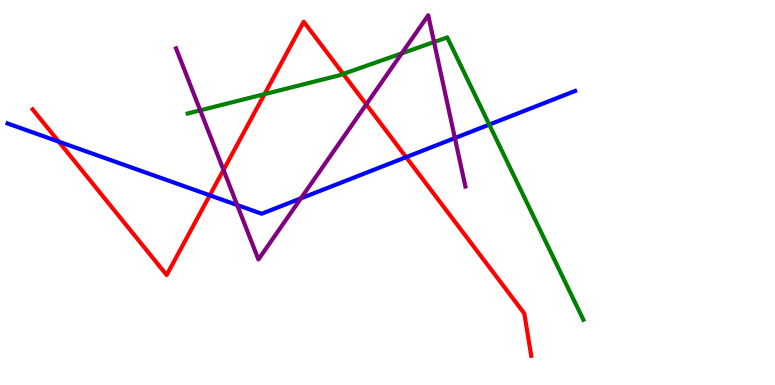[{'lines': ['blue', 'red'], 'intersections': [{'x': 0.758, 'y': 6.32}, {'x': 2.71, 'y': 4.93}, {'x': 5.24, 'y': 5.92}]}, {'lines': ['green', 'red'], 'intersections': [{'x': 3.41, 'y': 7.55}, {'x': 4.43, 'y': 8.08}]}, {'lines': ['purple', 'red'], 'intersections': [{'x': 2.88, 'y': 5.59}, {'x': 4.73, 'y': 7.29}]}, {'lines': ['blue', 'green'], 'intersections': [{'x': 6.31, 'y': 6.76}]}, {'lines': ['blue', 'purple'], 'intersections': [{'x': 3.06, 'y': 4.67}, {'x': 3.88, 'y': 4.85}, {'x': 5.87, 'y': 6.41}]}, {'lines': ['green', 'purple'], 'intersections': [{'x': 2.58, 'y': 7.13}, {'x': 5.18, 'y': 8.61}, {'x': 5.6, 'y': 8.91}]}]